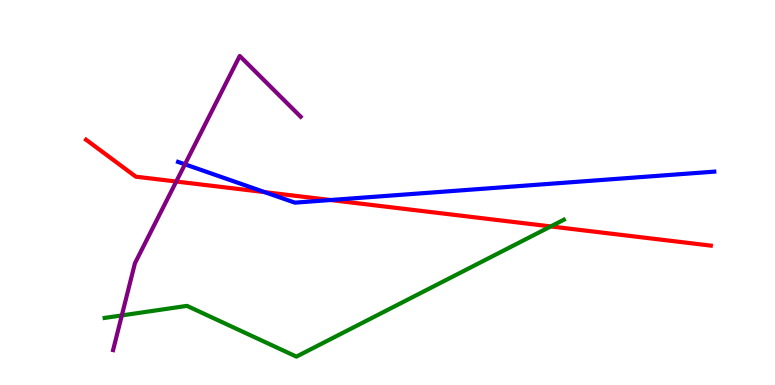[{'lines': ['blue', 'red'], 'intersections': [{'x': 3.42, 'y': 5.01}, {'x': 4.26, 'y': 4.8}]}, {'lines': ['green', 'red'], 'intersections': [{'x': 7.11, 'y': 4.12}]}, {'lines': ['purple', 'red'], 'intersections': [{'x': 2.27, 'y': 5.29}]}, {'lines': ['blue', 'green'], 'intersections': []}, {'lines': ['blue', 'purple'], 'intersections': [{'x': 2.39, 'y': 5.73}]}, {'lines': ['green', 'purple'], 'intersections': [{'x': 1.57, 'y': 1.81}]}]